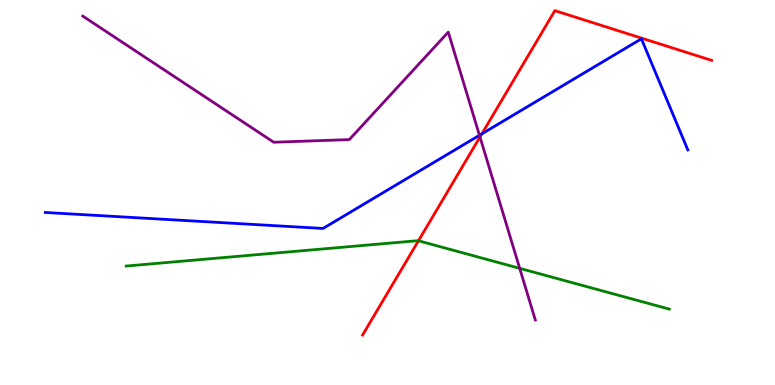[{'lines': ['blue', 'red'], 'intersections': [{'x': 6.22, 'y': 6.52}]}, {'lines': ['green', 'red'], 'intersections': [{'x': 5.4, 'y': 3.75}]}, {'lines': ['purple', 'red'], 'intersections': [{'x': 6.19, 'y': 6.44}]}, {'lines': ['blue', 'green'], 'intersections': []}, {'lines': ['blue', 'purple'], 'intersections': [{'x': 6.19, 'y': 6.49}]}, {'lines': ['green', 'purple'], 'intersections': [{'x': 6.71, 'y': 3.03}]}]